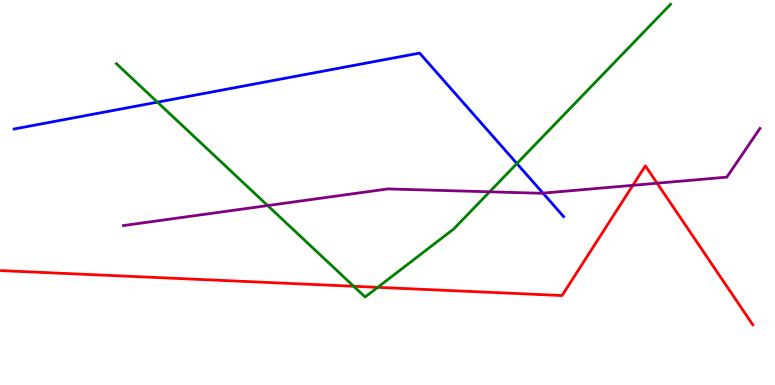[{'lines': ['blue', 'red'], 'intersections': []}, {'lines': ['green', 'red'], 'intersections': [{'x': 4.56, 'y': 2.56}, {'x': 4.87, 'y': 2.54}]}, {'lines': ['purple', 'red'], 'intersections': [{'x': 8.17, 'y': 5.19}, {'x': 8.48, 'y': 5.24}]}, {'lines': ['blue', 'green'], 'intersections': [{'x': 2.03, 'y': 7.35}, {'x': 6.67, 'y': 5.75}]}, {'lines': ['blue', 'purple'], 'intersections': [{'x': 7.01, 'y': 4.98}]}, {'lines': ['green', 'purple'], 'intersections': [{'x': 3.45, 'y': 4.66}, {'x': 6.32, 'y': 5.02}]}]